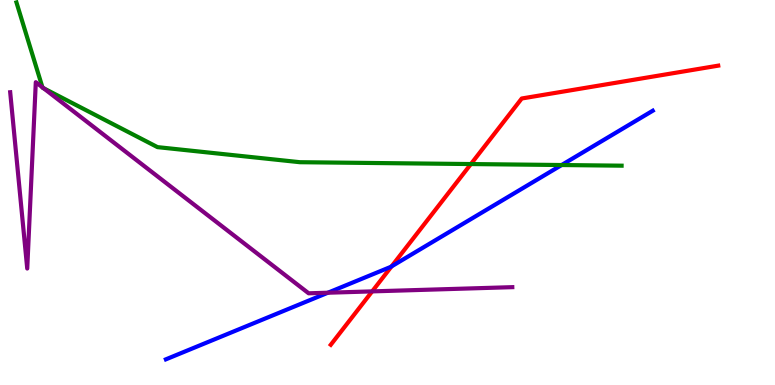[{'lines': ['blue', 'red'], 'intersections': [{'x': 5.05, 'y': 3.08}]}, {'lines': ['green', 'red'], 'intersections': [{'x': 6.08, 'y': 5.74}]}, {'lines': ['purple', 'red'], 'intersections': [{'x': 4.8, 'y': 2.43}]}, {'lines': ['blue', 'green'], 'intersections': [{'x': 7.25, 'y': 5.71}]}, {'lines': ['blue', 'purple'], 'intersections': [{'x': 4.23, 'y': 2.4}]}, {'lines': ['green', 'purple'], 'intersections': [{'x': 0.548, 'y': 7.73}, {'x': 0.563, 'y': 7.71}]}]